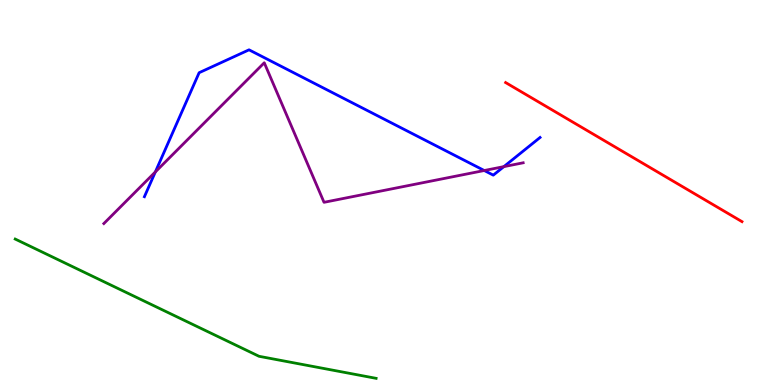[{'lines': ['blue', 'red'], 'intersections': []}, {'lines': ['green', 'red'], 'intersections': []}, {'lines': ['purple', 'red'], 'intersections': []}, {'lines': ['blue', 'green'], 'intersections': []}, {'lines': ['blue', 'purple'], 'intersections': [{'x': 2.0, 'y': 5.53}, {'x': 6.25, 'y': 5.57}, {'x': 6.5, 'y': 5.67}]}, {'lines': ['green', 'purple'], 'intersections': []}]